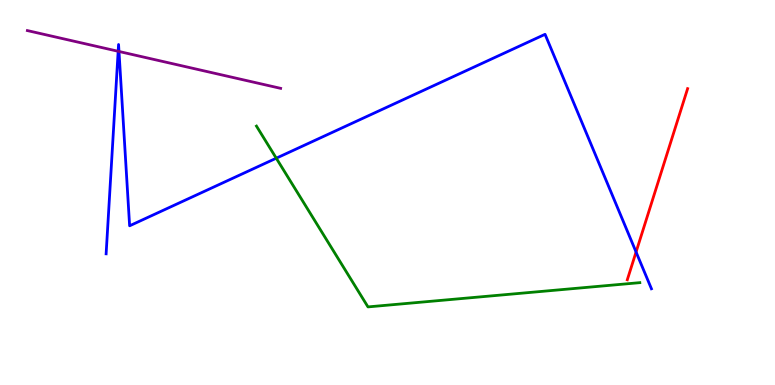[{'lines': ['blue', 'red'], 'intersections': [{'x': 8.21, 'y': 3.45}]}, {'lines': ['green', 'red'], 'intersections': []}, {'lines': ['purple', 'red'], 'intersections': []}, {'lines': ['blue', 'green'], 'intersections': [{'x': 3.56, 'y': 5.89}]}, {'lines': ['blue', 'purple'], 'intersections': [{'x': 1.52, 'y': 8.67}, {'x': 1.54, 'y': 8.66}]}, {'lines': ['green', 'purple'], 'intersections': []}]